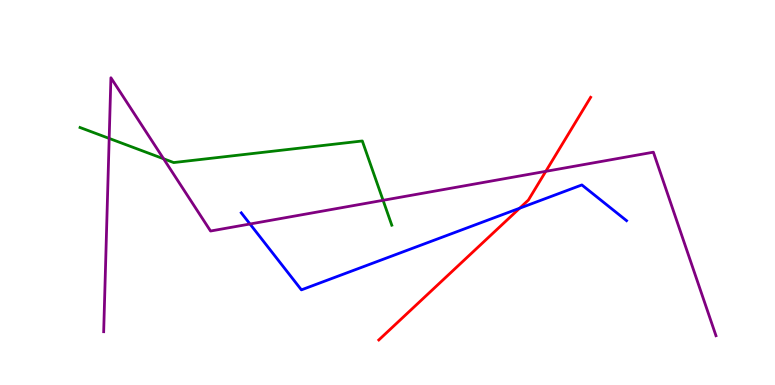[{'lines': ['blue', 'red'], 'intersections': [{'x': 6.71, 'y': 4.59}]}, {'lines': ['green', 'red'], 'intersections': []}, {'lines': ['purple', 'red'], 'intersections': [{'x': 7.04, 'y': 5.55}]}, {'lines': ['blue', 'green'], 'intersections': []}, {'lines': ['blue', 'purple'], 'intersections': [{'x': 3.23, 'y': 4.18}]}, {'lines': ['green', 'purple'], 'intersections': [{'x': 1.41, 'y': 6.4}, {'x': 2.11, 'y': 5.88}, {'x': 4.94, 'y': 4.8}]}]